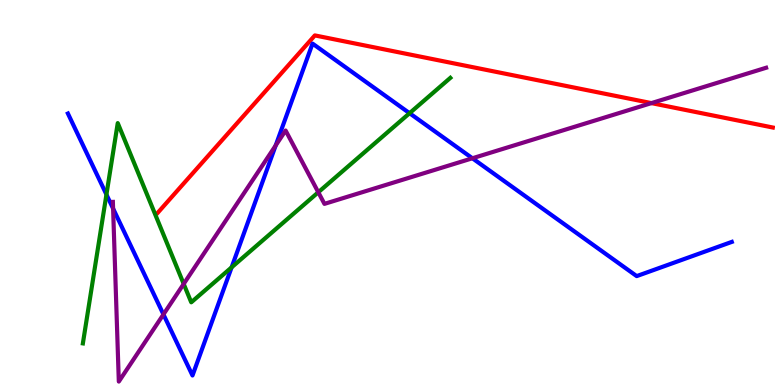[{'lines': ['blue', 'red'], 'intersections': []}, {'lines': ['green', 'red'], 'intersections': []}, {'lines': ['purple', 'red'], 'intersections': [{'x': 8.41, 'y': 7.32}]}, {'lines': ['blue', 'green'], 'intersections': [{'x': 1.37, 'y': 4.95}, {'x': 2.99, 'y': 3.06}, {'x': 5.28, 'y': 7.06}]}, {'lines': ['blue', 'purple'], 'intersections': [{'x': 1.46, 'y': 4.58}, {'x': 2.11, 'y': 1.83}, {'x': 3.56, 'y': 6.22}, {'x': 6.1, 'y': 5.89}]}, {'lines': ['green', 'purple'], 'intersections': [{'x': 2.37, 'y': 2.63}, {'x': 4.11, 'y': 5.01}]}]